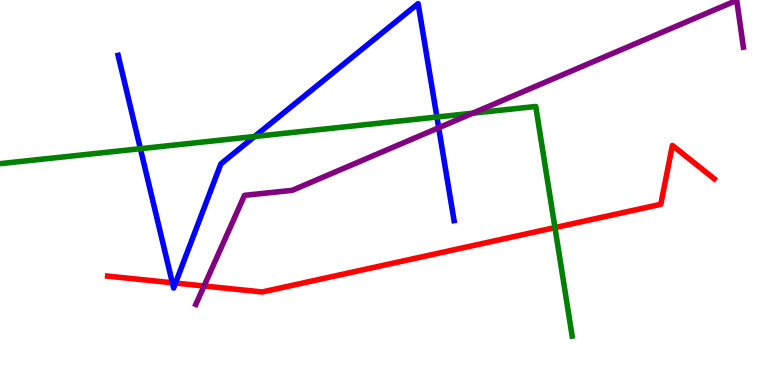[{'lines': ['blue', 'red'], 'intersections': [{'x': 2.22, 'y': 2.66}, {'x': 2.26, 'y': 2.65}]}, {'lines': ['green', 'red'], 'intersections': [{'x': 7.16, 'y': 4.09}]}, {'lines': ['purple', 'red'], 'intersections': [{'x': 2.63, 'y': 2.57}]}, {'lines': ['blue', 'green'], 'intersections': [{'x': 1.81, 'y': 6.14}, {'x': 3.28, 'y': 6.45}, {'x': 5.64, 'y': 6.96}]}, {'lines': ['blue', 'purple'], 'intersections': [{'x': 5.66, 'y': 6.68}]}, {'lines': ['green', 'purple'], 'intersections': [{'x': 6.1, 'y': 7.06}]}]